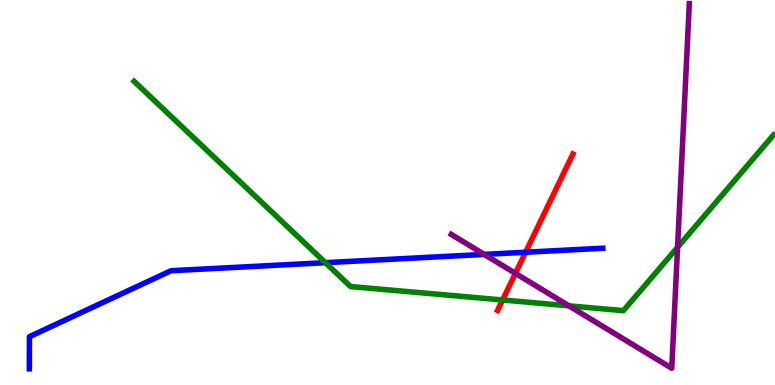[{'lines': ['blue', 'red'], 'intersections': [{'x': 6.78, 'y': 3.45}]}, {'lines': ['green', 'red'], 'intersections': [{'x': 6.49, 'y': 2.21}]}, {'lines': ['purple', 'red'], 'intersections': [{'x': 6.65, 'y': 2.9}]}, {'lines': ['blue', 'green'], 'intersections': [{'x': 4.2, 'y': 3.18}]}, {'lines': ['blue', 'purple'], 'intersections': [{'x': 6.25, 'y': 3.39}]}, {'lines': ['green', 'purple'], 'intersections': [{'x': 7.34, 'y': 2.06}, {'x': 8.74, 'y': 3.58}]}]